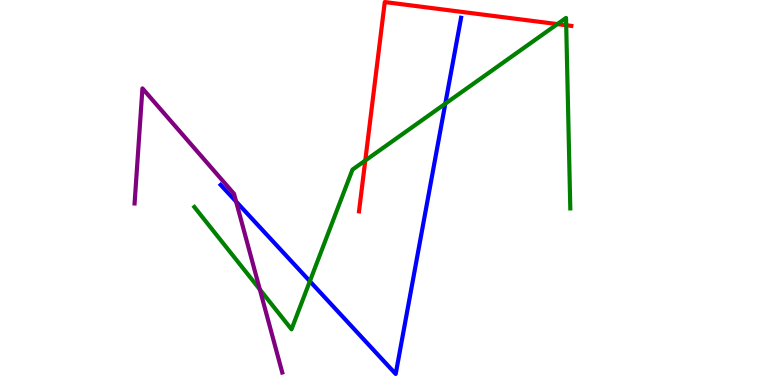[{'lines': ['blue', 'red'], 'intersections': []}, {'lines': ['green', 'red'], 'intersections': [{'x': 4.71, 'y': 5.83}, {'x': 7.19, 'y': 9.37}, {'x': 7.31, 'y': 9.34}]}, {'lines': ['purple', 'red'], 'intersections': []}, {'lines': ['blue', 'green'], 'intersections': [{'x': 4.0, 'y': 2.7}, {'x': 5.75, 'y': 7.31}]}, {'lines': ['blue', 'purple'], 'intersections': [{'x': 3.05, 'y': 4.76}]}, {'lines': ['green', 'purple'], 'intersections': [{'x': 3.35, 'y': 2.48}]}]